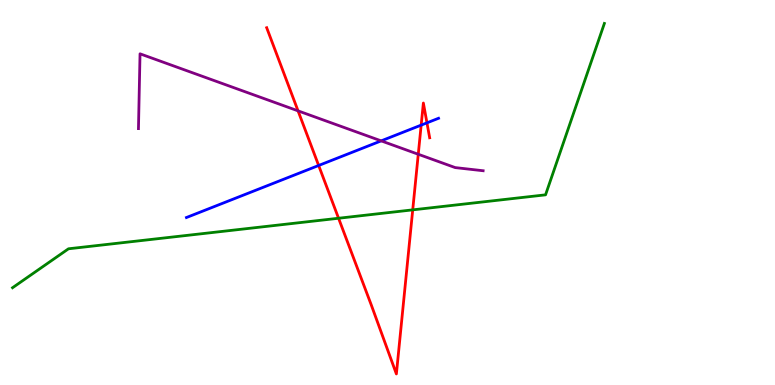[{'lines': ['blue', 'red'], 'intersections': [{'x': 4.11, 'y': 5.7}, {'x': 5.43, 'y': 6.75}, {'x': 5.51, 'y': 6.81}]}, {'lines': ['green', 'red'], 'intersections': [{'x': 4.37, 'y': 4.33}, {'x': 5.33, 'y': 4.55}]}, {'lines': ['purple', 'red'], 'intersections': [{'x': 3.85, 'y': 7.12}, {'x': 5.4, 'y': 5.99}]}, {'lines': ['blue', 'green'], 'intersections': []}, {'lines': ['blue', 'purple'], 'intersections': [{'x': 4.92, 'y': 6.34}]}, {'lines': ['green', 'purple'], 'intersections': []}]